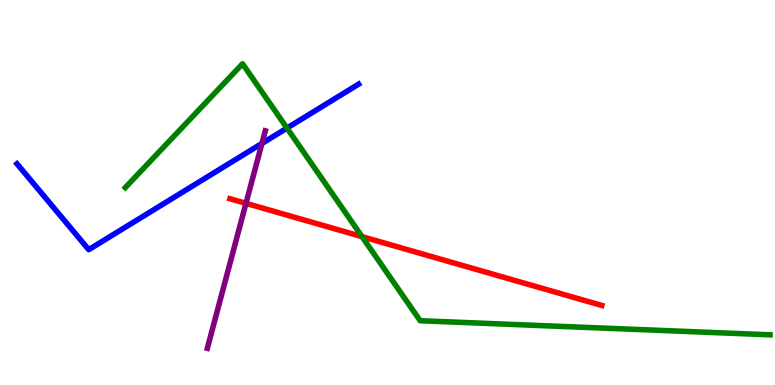[{'lines': ['blue', 'red'], 'intersections': []}, {'lines': ['green', 'red'], 'intersections': [{'x': 4.67, 'y': 3.85}]}, {'lines': ['purple', 'red'], 'intersections': [{'x': 3.17, 'y': 4.72}]}, {'lines': ['blue', 'green'], 'intersections': [{'x': 3.7, 'y': 6.67}]}, {'lines': ['blue', 'purple'], 'intersections': [{'x': 3.38, 'y': 6.27}]}, {'lines': ['green', 'purple'], 'intersections': []}]